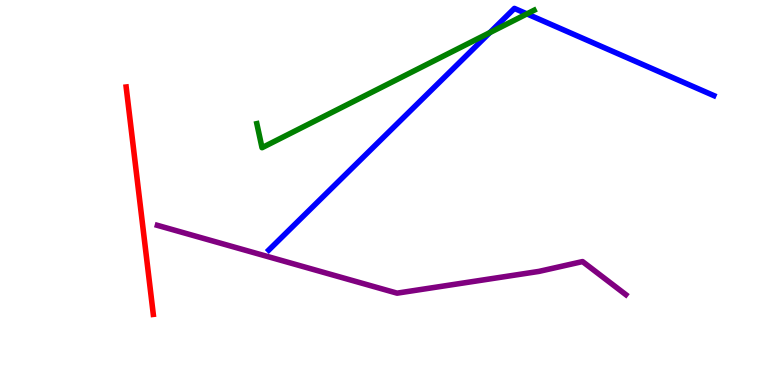[{'lines': ['blue', 'red'], 'intersections': []}, {'lines': ['green', 'red'], 'intersections': []}, {'lines': ['purple', 'red'], 'intersections': []}, {'lines': ['blue', 'green'], 'intersections': [{'x': 6.32, 'y': 9.15}, {'x': 6.8, 'y': 9.64}]}, {'lines': ['blue', 'purple'], 'intersections': []}, {'lines': ['green', 'purple'], 'intersections': []}]